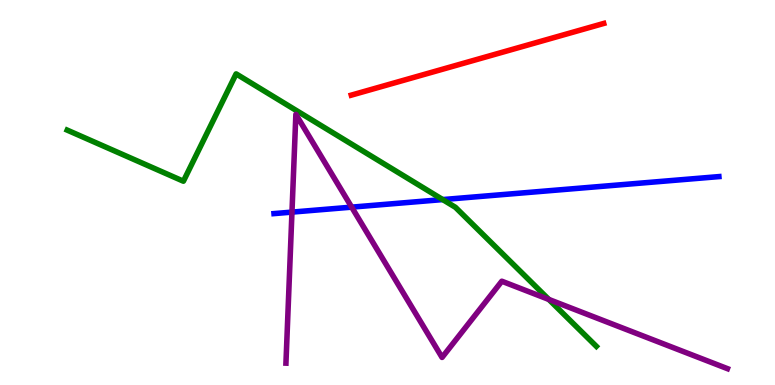[{'lines': ['blue', 'red'], 'intersections': []}, {'lines': ['green', 'red'], 'intersections': []}, {'lines': ['purple', 'red'], 'intersections': []}, {'lines': ['blue', 'green'], 'intersections': [{'x': 5.71, 'y': 4.82}]}, {'lines': ['blue', 'purple'], 'intersections': [{'x': 3.77, 'y': 4.49}, {'x': 4.54, 'y': 4.62}]}, {'lines': ['green', 'purple'], 'intersections': [{'x': 7.08, 'y': 2.22}]}]